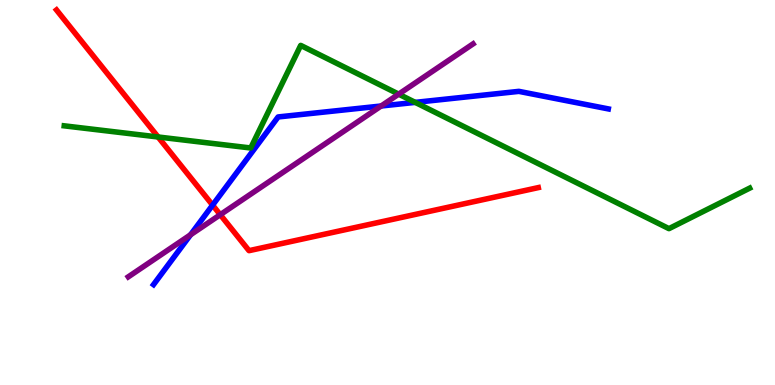[{'lines': ['blue', 'red'], 'intersections': [{'x': 2.74, 'y': 4.67}]}, {'lines': ['green', 'red'], 'intersections': [{'x': 2.04, 'y': 6.44}]}, {'lines': ['purple', 'red'], 'intersections': [{'x': 2.84, 'y': 4.42}]}, {'lines': ['blue', 'green'], 'intersections': [{'x': 5.36, 'y': 7.34}]}, {'lines': ['blue', 'purple'], 'intersections': [{'x': 2.46, 'y': 3.9}, {'x': 4.92, 'y': 7.25}]}, {'lines': ['green', 'purple'], 'intersections': [{'x': 5.14, 'y': 7.55}]}]